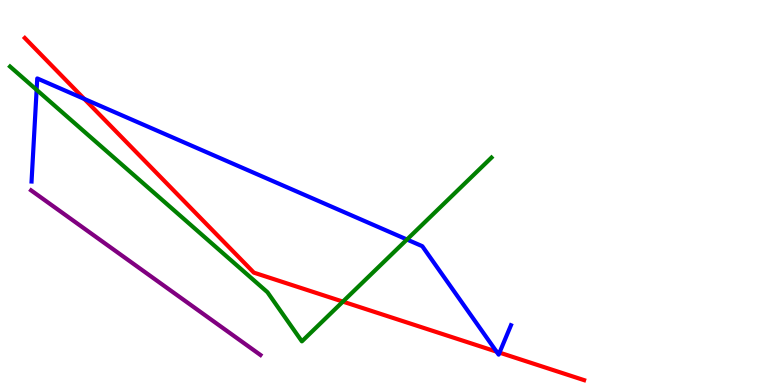[{'lines': ['blue', 'red'], 'intersections': [{'x': 1.09, 'y': 7.43}, {'x': 6.41, 'y': 0.866}, {'x': 6.45, 'y': 0.841}]}, {'lines': ['green', 'red'], 'intersections': [{'x': 4.42, 'y': 2.17}]}, {'lines': ['purple', 'red'], 'intersections': []}, {'lines': ['blue', 'green'], 'intersections': [{'x': 0.473, 'y': 7.67}, {'x': 5.25, 'y': 3.78}]}, {'lines': ['blue', 'purple'], 'intersections': []}, {'lines': ['green', 'purple'], 'intersections': []}]